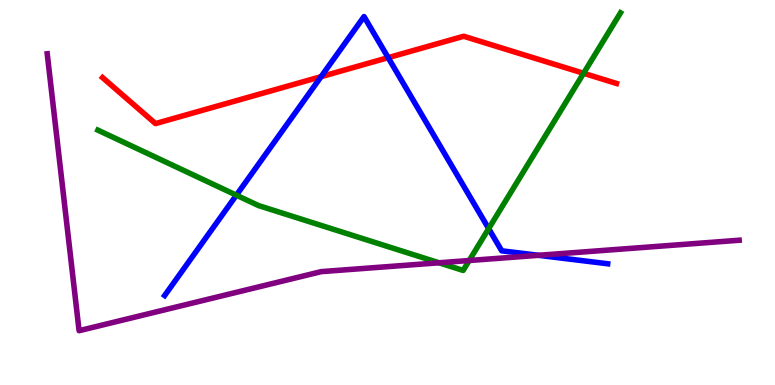[{'lines': ['blue', 'red'], 'intersections': [{'x': 4.14, 'y': 8.01}, {'x': 5.01, 'y': 8.5}]}, {'lines': ['green', 'red'], 'intersections': [{'x': 7.53, 'y': 8.1}]}, {'lines': ['purple', 'red'], 'intersections': []}, {'lines': ['blue', 'green'], 'intersections': [{'x': 3.05, 'y': 4.93}, {'x': 6.31, 'y': 4.06}]}, {'lines': ['blue', 'purple'], 'intersections': [{'x': 6.95, 'y': 3.37}]}, {'lines': ['green', 'purple'], 'intersections': [{'x': 5.66, 'y': 3.17}, {'x': 6.05, 'y': 3.23}]}]